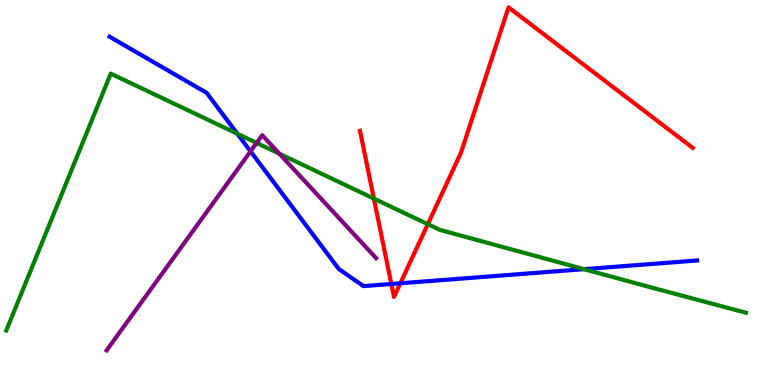[{'lines': ['blue', 'red'], 'intersections': [{'x': 5.05, 'y': 2.62}, {'x': 5.17, 'y': 2.64}]}, {'lines': ['green', 'red'], 'intersections': [{'x': 4.82, 'y': 4.84}, {'x': 5.52, 'y': 4.18}]}, {'lines': ['purple', 'red'], 'intersections': []}, {'lines': ['blue', 'green'], 'intersections': [{'x': 3.06, 'y': 6.53}, {'x': 7.54, 'y': 3.01}]}, {'lines': ['blue', 'purple'], 'intersections': [{'x': 3.23, 'y': 6.07}]}, {'lines': ['green', 'purple'], 'intersections': [{'x': 3.31, 'y': 6.29}, {'x': 3.6, 'y': 6.01}]}]